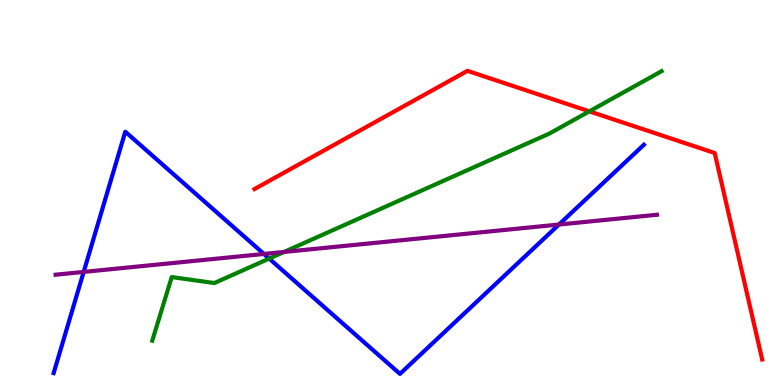[{'lines': ['blue', 'red'], 'intersections': []}, {'lines': ['green', 'red'], 'intersections': [{'x': 7.6, 'y': 7.11}]}, {'lines': ['purple', 'red'], 'intersections': []}, {'lines': ['blue', 'green'], 'intersections': [{'x': 3.47, 'y': 3.28}]}, {'lines': ['blue', 'purple'], 'intersections': [{'x': 1.08, 'y': 2.94}, {'x': 3.41, 'y': 3.4}, {'x': 7.21, 'y': 4.17}]}, {'lines': ['green', 'purple'], 'intersections': [{'x': 3.67, 'y': 3.46}]}]